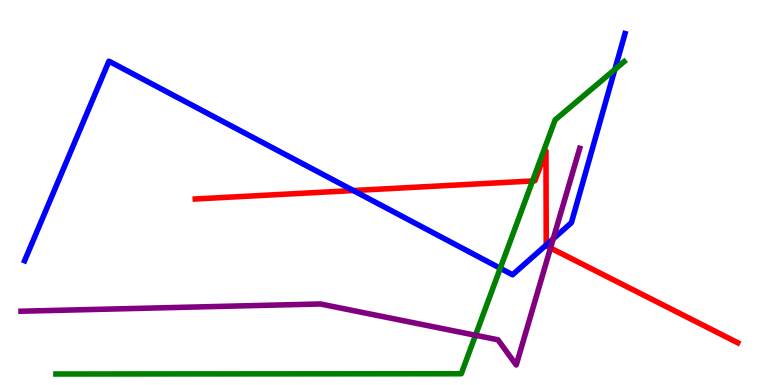[{'lines': ['blue', 'red'], 'intersections': [{'x': 4.56, 'y': 5.05}, {'x': 7.05, 'y': 3.64}]}, {'lines': ['green', 'red'], 'intersections': [{'x': 6.87, 'y': 5.3}]}, {'lines': ['purple', 'red'], 'intersections': [{'x': 7.1, 'y': 3.56}]}, {'lines': ['blue', 'green'], 'intersections': [{'x': 6.46, 'y': 3.03}, {'x': 7.93, 'y': 8.2}]}, {'lines': ['blue', 'purple'], 'intersections': [{'x': 7.14, 'y': 3.8}]}, {'lines': ['green', 'purple'], 'intersections': [{'x': 6.14, 'y': 1.29}]}]